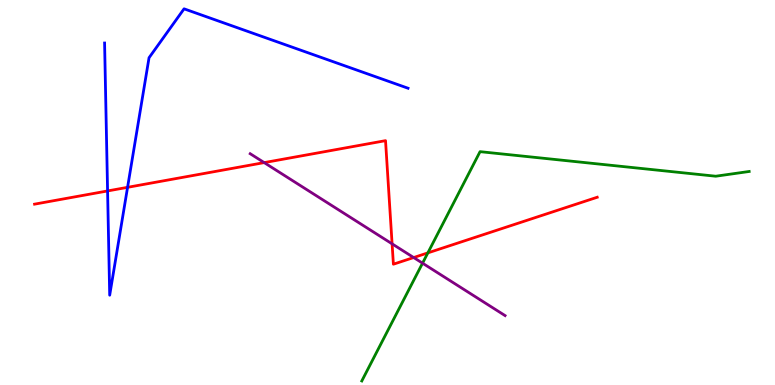[{'lines': ['blue', 'red'], 'intersections': [{'x': 1.39, 'y': 5.04}, {'x': 1.65, 'y': 5.13}]}, {'lines': ['green', 'red'], 'intersections': [{'x': 5.52, 'y': 3.43}]}, {'lines': ['purple', 'red'], 'intersections': [{'x': 3.41, 'y': 5.78}, {'x': 5.06, 'y': 3.67}, {'x': 5.34, 'y': 3.31}]}, {'lines': ['blue', 'green'], 'intersections': []}, {'lines': ['blue', 'purple'], 'intersections': []}, {'lines': ['green', 'purple'], 'intersections': [{'x': 5.45, 'y': 3.16}]}]